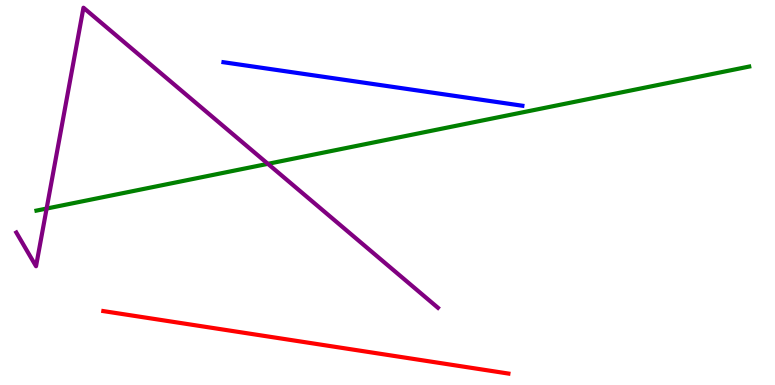[{'lines': ['blue', 'red'], 'intersections': []}, {'lines': ['green', 'red'], 'intersections': []}, {'lines': ['purple', 'red'], 'intersections': []}, {'lines': ['blue', 'green'], 'intersections': []}, {'lines': ['blue', 'purple'], 'intersections': []}, {'lines': ['green', 'purple'], 'intersections': [{'x': 0.602, 'y': 4.58}, {'x': 3.46, 'y': 5.74}]}]